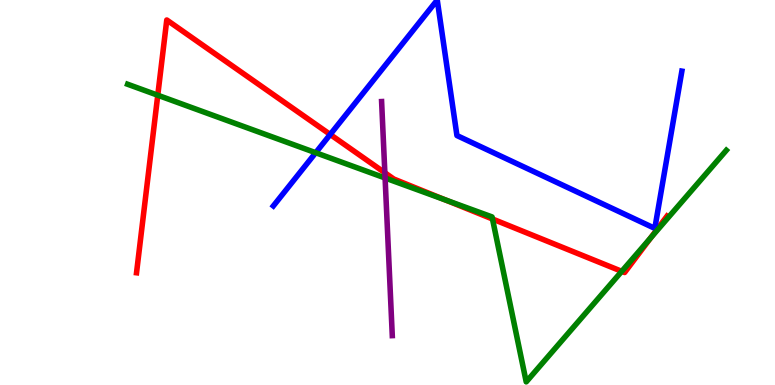[{'lines': ['blue', 'red'], 'intersections': [{'x': 4.26, 'y': 6.51}]}, {'lines': ['green', 'red'], 'intersections': [{'x': 2.04, 'y': 7.53}, {'x': 5.75, 'y': 4.8}, {'x': 6.35, 'y': 4.31}, {'x': 8.02, 'y': 2.95}, {'x': 8.4, 'y': 3.82}]}, {'lines': ['purple', 'red'], 'intersections': [{'x': 4.97, 'y': 5.51}]}, {'lines': ['blue', 'green'], 'intersections': [{'x': 4.07, 'y': 6.03}]}, {'lines': ['blue', 'purple'], 'intersections': []}, {'lines': ['green', 'purple'], 'intersections': [{'x': 4.97, 'y': 5.38}]}]